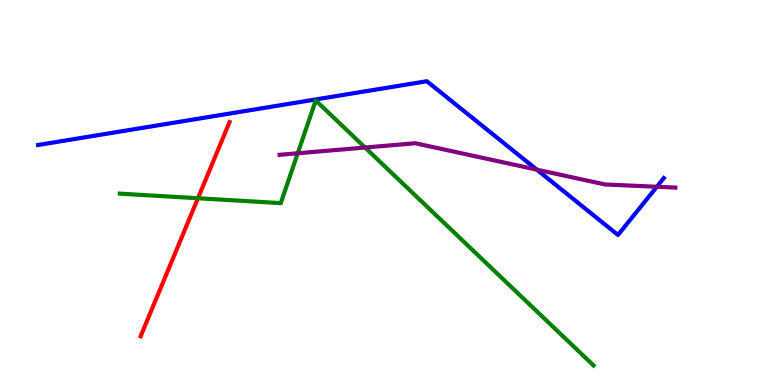[{'lines': ['blue', 'red'], 'intersections': []}, {'lines': ['green', 'red'], 'intersections': [{'x': 2.55, 'y': 4.85}]}, {'lines': ['purple', 'red'], 'intersections': []}, {'lines': ['blue', 'green'], 'intersections': []}, {'lines': ['blue', 'purple'], 'intersections': [{'x': 6.93, 'y': 5.59}, {'x': 8.48, 'y': 5.15}]}, {'lines': ['green', 'purple'], 'intersections': [{'x': 3.84, 'y': 6.02}, {'x': 4.71, 'y': 6.17}]}]